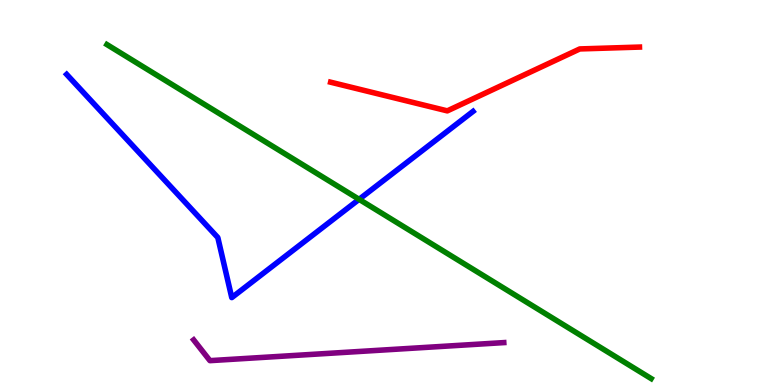[{'lines': ['blue', 'red'], 'intersections': []}, {'lines': ['green', 'red'], 'intersections': []}, {'lines': ['purple', 'red'], 'intersections': []}, {'lines': ['blue', 'green'], 'intersections': [{'x': 4.63, 'y': 4.82}]}, {'lines': ['blue', 'purple'], 'intersections': []}, {'lines': ['green', 'purple'], 'intersections': []}]